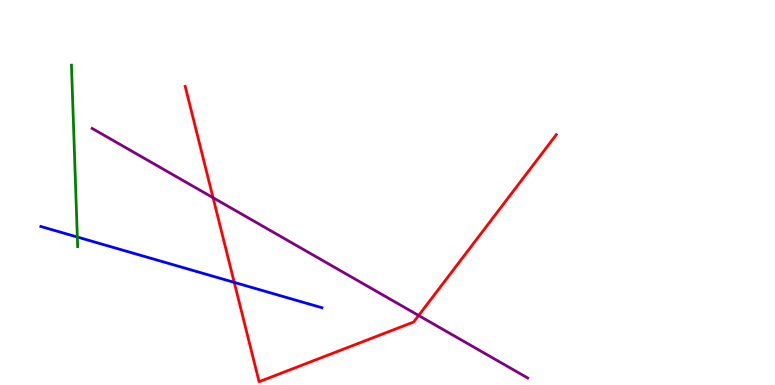[{'lines': ['blue', 'red'], 'intersections': [{'x': 3.02, 'y': 2.67}]}, {'lines': ['green', 'red'], 'intersections': []}, {'lines': ['purple', 'red'], 'intersections': [{'x': 2.75, 'y': 4.87}, {'x': 5.4, 'y': 1.81}]}, {'lines': ['blue', 'green'], 'intersections': [{'x': 0.998, 'y': 3.84}]}, {'lines': ['blue', 'purple'], 'intersections': []}, {'lines': ['green', 'purple'], 'intersections': []}]